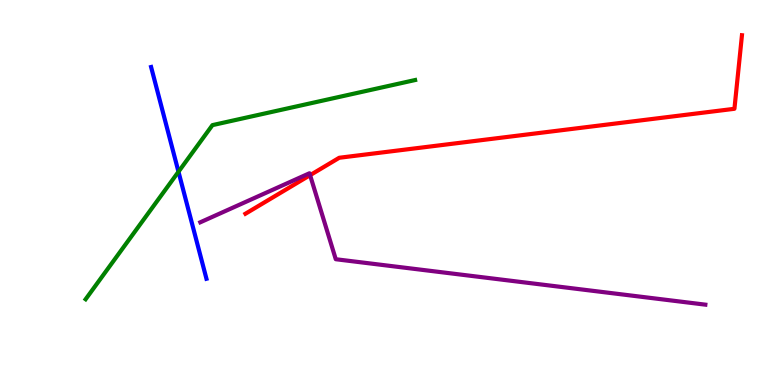[{'lines': ['blue', 'red'], 'intersections': []}, {'lines': ['green', 'red'], 'intersections': []}, {'lines': ['purple', 'red'], 'intersections': [{'x': 4.0, 'y': 5.45}]}, {'lines': ['blue', 'green'], 'intersections': [{'x': 2.3, 'y': 5.54}]}, {'lines': ['blue', 'purple'], 'intersections': []}, {'lines': ['green', 'purple'], 'intersections': []}]